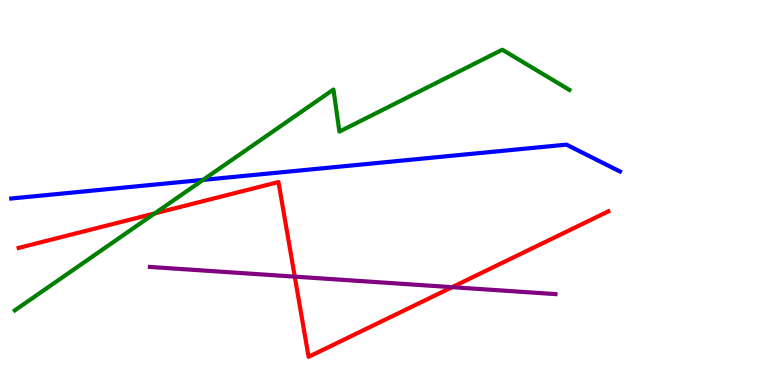[{'lines': ['blue', 'red'], 'intersections': []}, {'lines': ['green', 'red'], 'intersections': [{'x': 2.0, 'y': 4.46}]}, {'lines': ['purple', 'red'], 'intersections': [{'x': 3.8, 'y': 2.81}, {'x': 5.83, 'y': 2.54}]}, {'lines': ['blue', 'green'], 'intersections': [{'x': 2.62, 'y': 5.33}]}, {'lines': ['blue', 'purple'], 'intersections': []}, {'lines': ['green', 'purple'], 'intersections': []}]